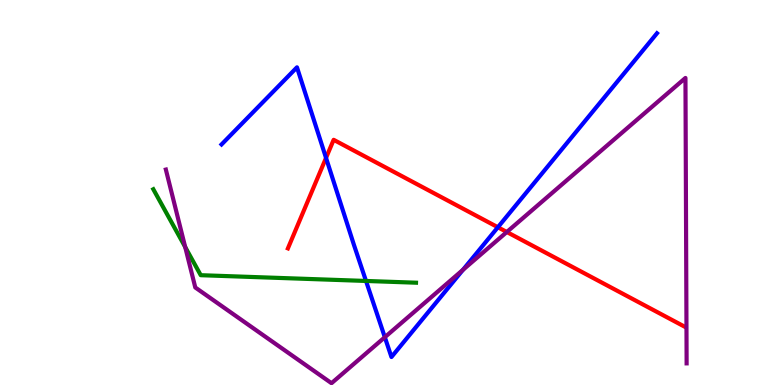[{'lines': ['blue', 'red'], 'intersections': [{'x': 4.21, 'y': 5.9}, {'x': 6.42, 'y': 4.1}]}, {'lines': ['green', 'red'], 'intersections': []}, {'lines': ['purple', 'red'], 'intersections': [{'x': 6.54, 'y': 3.97}]}, {'lines': ['blue', 'green'], 'intersections': [{'x': 4.72, 'y': 2.7}]}, {'lines': ['blue', 'purple'], 'intersections': [{'x': 4.97, 'y': 1.24}, {'x': 5.97, 'y': 2.99}]}, {'lines': ['green', 'purple'], 'intersections': [{'x': 2.39, 'y': 3.58}]}]